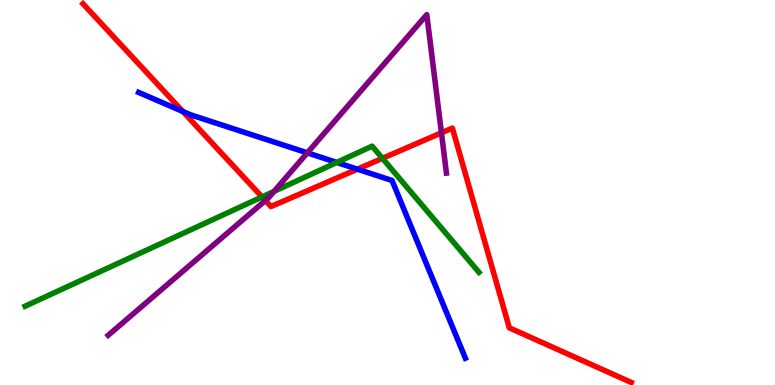[{'lines': ['blue', 'red'], 'intersections': [{'x': 2.36, 'y': 7.1}, {'x': 4.61, 'y': 5.61}]}, {'lines': ['green', 'red'], 'intersections': [{'x': 3.38, 'y': 4.89}, {'x': 4.93, 'y': 5.89}]}, {'lines': ['purple', 'red'], 'intersections': [{'x': 3.42, 'y': 4.79}, {'x': 5.7, 'y': 6.55}]}, {'lines': ['blue', 'green'], 'intersections': [{'x': 4.35, 'y': 5.78}]}, {'lines': ['blue', 'purple'], 'intersections': [{'x': 3.97, 'y': 6.03}]}, {'lines': ['green', 'purple'], 'intersections': [{'x': 3.54, 'y': 5.03}]}]